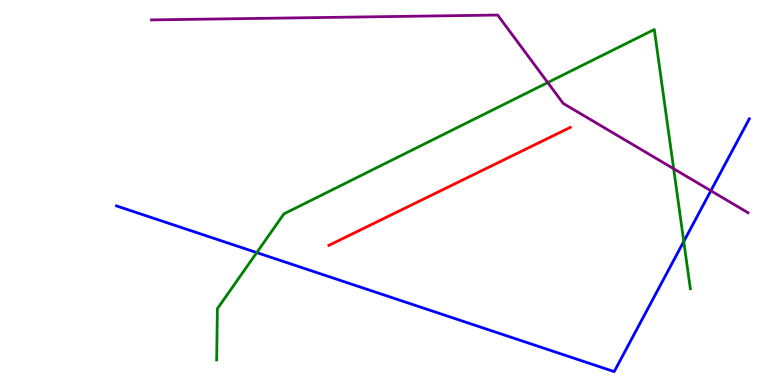[{'lines': ['blue', 'red'], 'intersections': []}, {'lines': ['green', 'red'], 'intersections': []}, {'lines': ['purple', 'red'], 'intersections': []}, {'lines': ['blue', 'green'], 'intersections': [{'x': 3.31, 'y': 3.44}, {'x': 8.82, 'y': 3.73}]}, {'lines': ['blue', 'purple'], 'intersections': [{'x': 9.17, 'y': 5.05}]}, {'lines': ['green', 'purple'], 'intersections': [{'x': 7.07, 'y': 7.86}, {'x': 8.69, 'y': 5.62}]}]